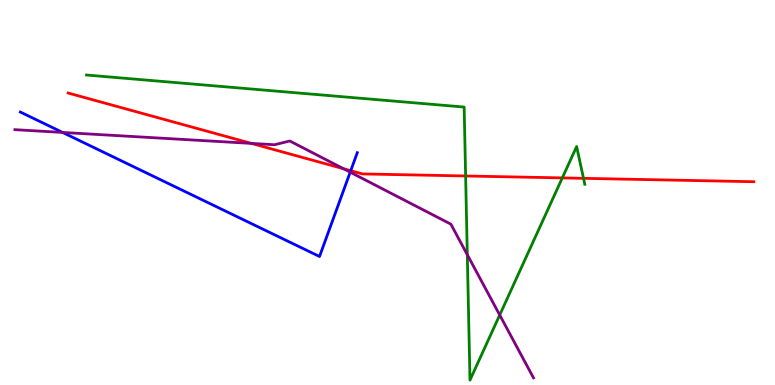[{'lines': ['blue', 'red'], 'intersections': [{'x': 4.53, 'y': 5.57}]}, {'lines': ['green', 'red'], 'intersections': [{'x': 6.01, 'y': 5.43}, {'x': 7.26, 'y': 5.38}, {'x': 7.53, 'y': 5.37}]}, {'lines': ['purple', 'red'], 'intersections': [{'x': 3.24, 'y': 6.28}, {'x': 4.43, 'y': 5.62}]}, {'lines': ['blue', 'green'], 'intersections': []}, {'lines': ['blue', 'purple'], 'intersections': [{'x': 0.808, 'y': 6.56}, {'x': 4.52, 'y': 5.53}]}, {'lines': ['green', 'purple'], 'intersections': [{'x': 6.03, 'y': 3.38}, {'x': 6.45, 'y': 1.82}]}]